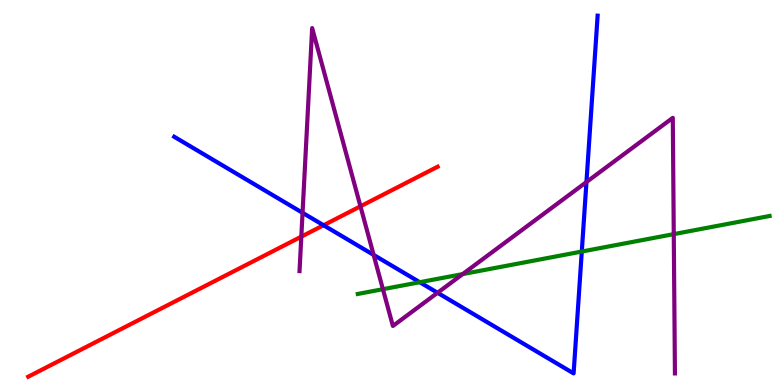[{'lines': ['blue', 'red'], 'intersections': [{'x': 4.17, 'y': 4.15}]}, {'lines': ['green', 'red'], 'intersections': []}, {'lines': ['purple', 'red'], 'intersections': [{'x': 3.89, 'y': 3.85}, {'x': 4.65, 'y': 4.64}]}, {'lines': ['blue', 'green'], 'intersections': [{'x': 5.42, 'y': 2.67}, {'x': 7.51, 'y': 3.47}]}, {'lines': ['blue', 'purple'], 'intersections': [{'x': 3.9, 'y': 4.47}, {'x': 4.82, 'y': 3.38}, {'x': 5.65, 'y': 2.4}, {'x': 7.57, 'y': 5.27}]}, {'lines': ['green', 'purple'], 'intersections': [{'x': 4.94, 'y': 2.49}, {'x': 5.97, 'y': 2.88}, {'x': 8.69, 'y': 3.92}]}]